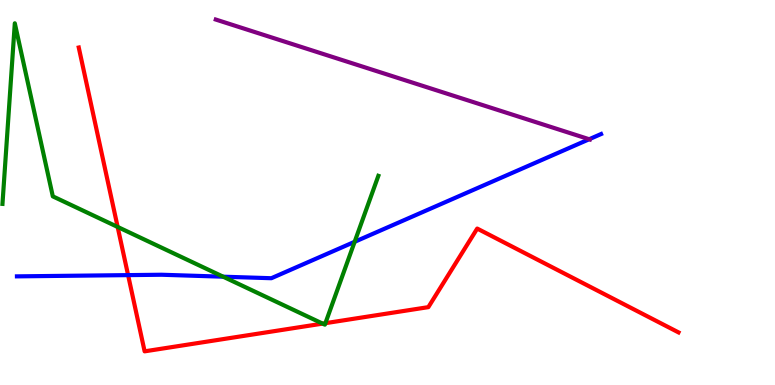[{'lines': ['blue', 'red'], 'intersections': [{'x': 1.65, 'y': 2.85}]}, {'lines': ['green', 'red'], 'intersections': [{'x': 1.52, 'y': 4.11}, {'x': 4.16, 'y': 1.59}, {'x': 4.2, 'y': 1.61}]}, {'lines': ['purple', 'red'], 'intersections': []}, {'lines': ['blue', 'green'], 'intersections': [{'x': 2.88, 'y': 2.81}, {'x': 4.58, 'y': 3.72}]}, {'lines': ['blue', 'purple'], 'intersections': [{'x': 7.6, 'y': 6.38}]}, {'lines': ['green', 'purple'], 'intersections': []}]